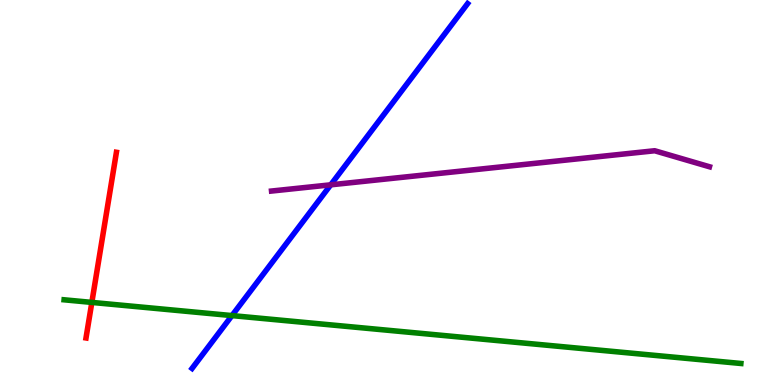[{'lines': ['blue', 'red'], 'intersections': []}, {'lines': ['green', 'red'], 'intersections': [{'x': 1.18, 'y': 2.15}]}, {'lines': ['purple', 'red'], 'intersections': []}, {'lines': ['blue', 'green'], 'intersections': [{'x': 2.99, 'y': 1.8}]}, {'lines': ['blue', 'purple'], 'intersections': [{'x': 4.27, 'y': 5.2}]}, {'lines': ['green', 'purple'], 'intersections': []}]